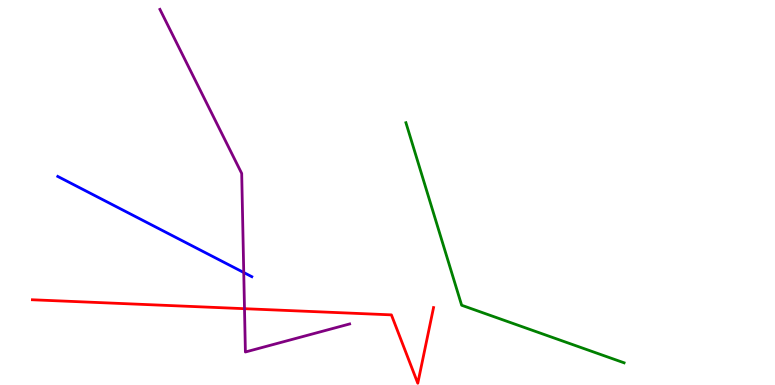[{'lines': ['blue', 'red'], 'intersections': []}, {'lines': ['green', 'red'], 'intersections': []}, {'lines': ['purple', 'red'], 'intersections': [{'x': 3.15, 'y': 1.98}]}, {'lines': ['blue', 'green'], 'intersections': []}, {'lines': ['blue', 'purple'], 'intersections': [{'x': 3.15, 'y': 2.92}]}, {'lines': ['green', 'purple'], 'intersections': []}]